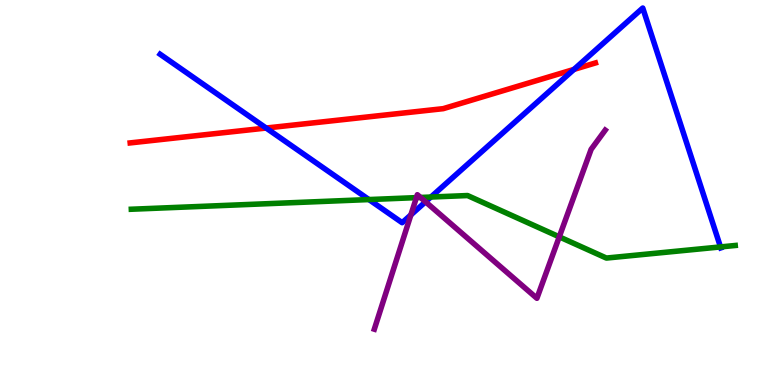[{'lines': ['blue', 'red'], 'intersections': [{'x': 3.43, 'y': 6.67}, {'x': 7.41, 'y': 8.2}]}, {'lines': ['green', 'red'], 'intersections': []}, {'lines': ['purple', 'red'], 'intersections': []}, {'lines': ['blue', 'green'], 'intersections': [{'x': 4.76, 'y': 4.82}, {'x': 5.56, 'y': 4.88}, {'x': 9.3, 'y': 3.59}]}, {'lines': ['blue', 'purple'], 'intersections': [{'x': 5.3, 'y': 4.42}, {'x': 5.49, 'y': 4.76}]}, {'lines': ['green', 'purple'], 'intersections': [{'x': 5.37, 'y': 4.87}, {'x': 5.43, 'y': 4.87}, {'x': 7.22, 'y': 3.85}]}]